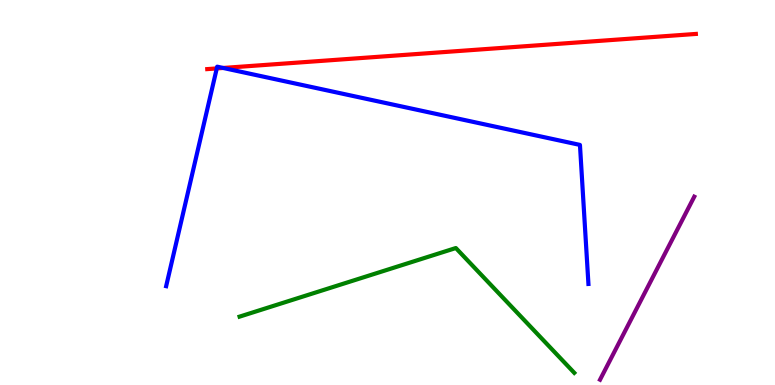[{'lines': ['blue', 'red'], 'intersections': [{'x': 2.8, 'y': 8.22}, {'x': 2.88, 'y': 8.23}]}, {'lines': ['green', 'red'], 'intersections': []}, {'lines': ['purple', 'red'], 'intersections': []}, {'lines': ['blue', 'green'], 'intersections': []}, {'lines': ['blue', 'purple'], 'intersections': []}, {'lines': ['green', 'purple'], 'intersections': []}]